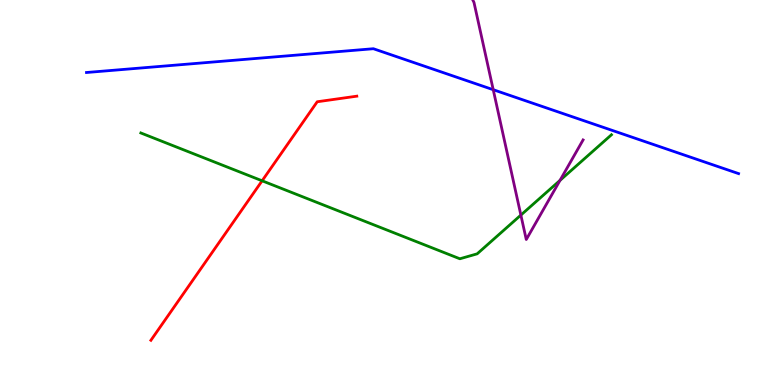[{'lines': ['blue', 'red'], 'intersections': []}, {'lines': ['green', 'red'], 'intersections': [{'x': 3.38, 'y': 5.3}]}, {'lines': ['purple', 'red'], 'intersections': []}, {'lines': ['blue', 'green'], 'intersections': []}, {'lines': ['blue', 'purple'], 'intersections': [{'x': 6.36, 'y': 7.67}]}, {'lines': ['green', 'purple'], 'intersections': [{'x': 6.72, 'y': 4.41}, {'x': 7.23, 'y': 5.31}]}]